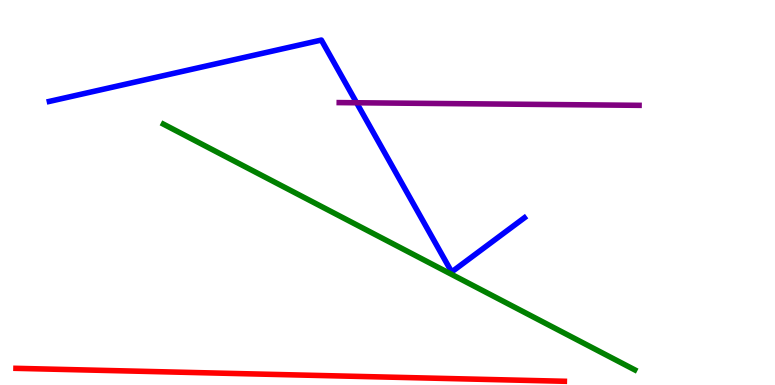[{'lines': ['blue', 'red'], 'intersections': []}, {'lines': ['green', 'red'], 'intersections': []}, {'lines': ['purple', 'red'], 'intersections': []}, {'lines': ['blue', 'green'], 'intersections': []}, {'lines': ['blue', 'purple'], 'intersections': [{'x': 4.6, 'y': 7.33}]}, {'lines': ['green', 'purple'], 'intersections': []}]